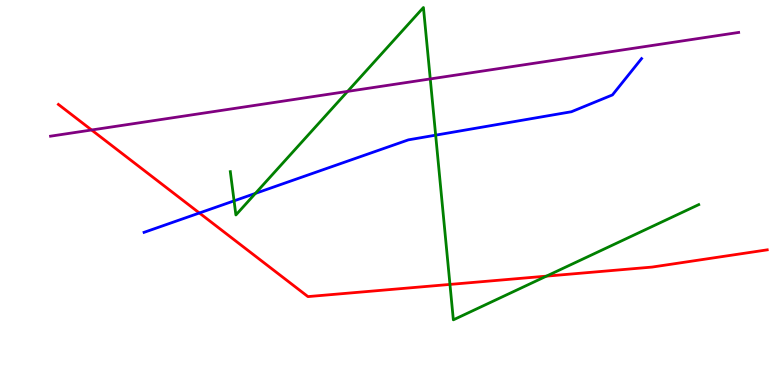[{'lines': ['blue', 'red'], 'intersections': [{'x': 2.57, 'y': 4.47}]}, {'lines': ['green', 'red'], 'intersections': [{'x': 5.81, 'y': 2.61}, {'x': 7.05, 'y': 2.83}]}, {'lines': ['purple', 'red'], 'intersections': [{'x': 1.18, 'y': 6.62}]}, {'lines': ['blue', 'green'], 'intersections': [{'x': 3.02, 'y': 4.78}, {'x': 3.3, 'y': 4.98}, {'x': 5.62, 'y': 6.49}]}, {'lines': ['blue', 'purple'], 'intersections': []}, {'lines': ['green', 'purple'], 'intersections': [{'x': 4.49, 'y': 7.63}, {'x': 5.55, 'y': 7.95}]}]